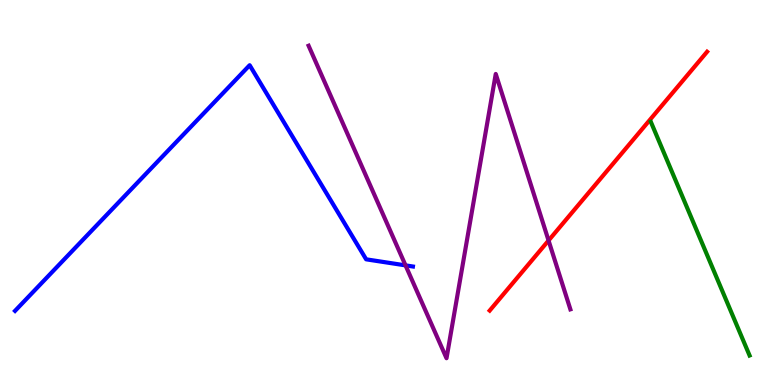[{'lines': ['blue', 'red'], 'intersections': []}, {'lines': ['green', 'red'], 'intersections': []}, {'lines': ['purple', 'red'], 'intersections': [{'x': 7.08, 'y': 3.75}]}, {'lines': ['blue', 'green'], 'intersections': []}, {'lines': ['blue', 'purple'], 'intersections': [{'x': 5.23, 'y': 3.11}]}, {'lines': ['green', 'purple'], 'intersections': []}]